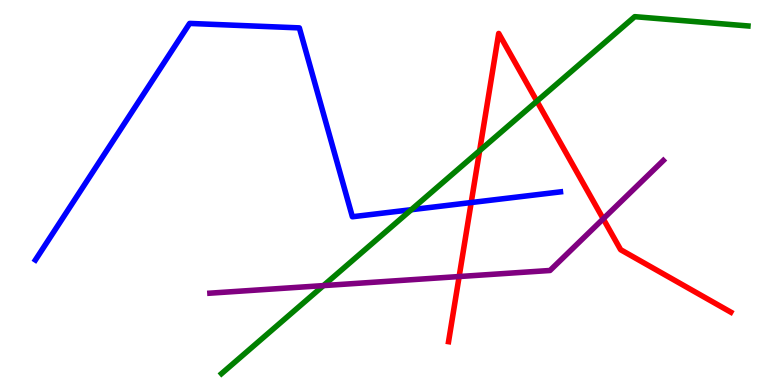[{'lines': ['blue', 'red'], 'intersections': [{'x': 6.08, 'y': 4.74}]}, {'lines': ['green', 'red'], 'intersections': [{'x': 6.19, 'y': 6.09}, {'x': 6.93, 'y': 7.37}]}, {'lines': ['purple', 'red'], 'intersections': [{'x': 5.92, 'y': 2.82}, {'x': 7.78, 'y': 4.32}]}, {'lines': ['blue', 'green'], 'intersections': [{'x': 5.31, 'y': 4.55}]}, {'lines': ['blue', 'purple'], 'intersections': []}, {'lines': ['green', 'purple'], 'intersections': [{'x': 4.17, 'y': 2.58}]}]